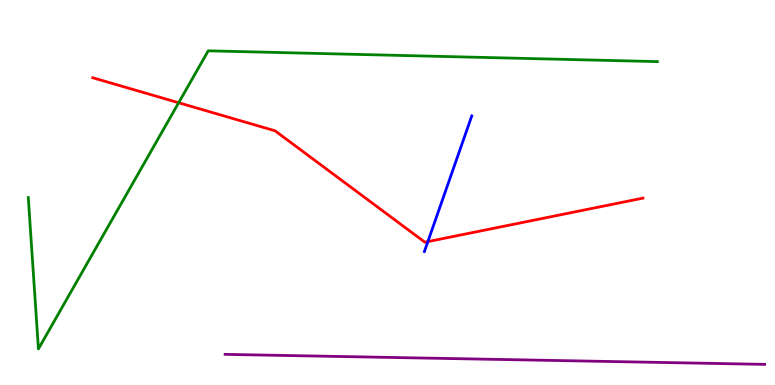[{'lines': ['blue', 'red'], 'intersections': [{'x': 5.52, 'y': 3.72}]}, {'lines': ['green', 'red'], 'intersections': [{'x': 2.31, 'y': 7.33}]}, {'lines': ['purple', 'red'], 'intersections': []}, {'lines': ['blue', 'green'], 'intersections': []}, {'lines': ['blue', 'purple'], 'intersections': []}, {'lines': ['green', 'purple'], 'intersections': []}]